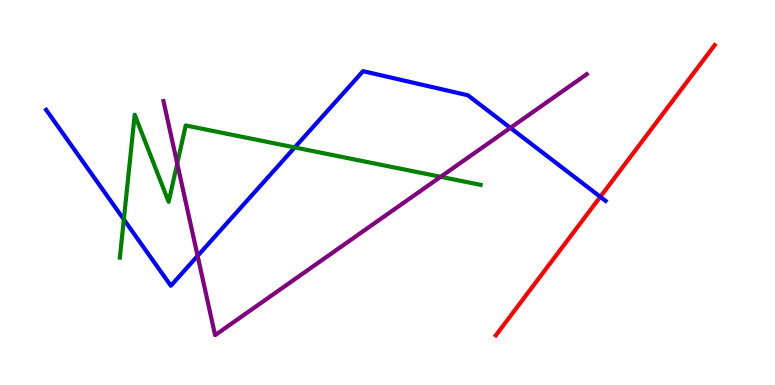[{'lines': ['blue', 'red'], 'intersections': [{'x': 7.75, 'y': 4.89}]}, {'lines': ['green', 'red'], 'intersections': []}, {'lines': ['purple', 'red'], 'intersections': []}, {'lines': ['blue', 'green'], 'intersections': [{'x': 1.6, 'y': 4.3}, {'x': 3.8, 'y': 6.17}]}, {'lines': ['blue', 'purple'], 'intersections': [{'x': 2.55, 'y': 3.35}, {'x': 6.59, 'y': 6.68}]}, {'lines': ['green', 'purple'], 'intersections': [{'x': 2.29, 'y': 5.75}, {'x': 5.69, 'y': 5.41}]}]